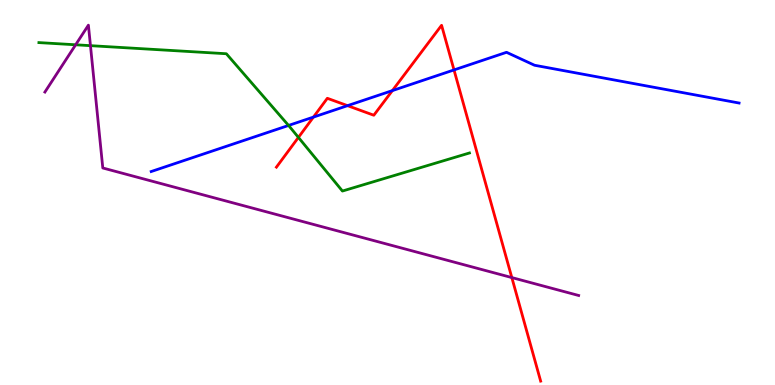[{'lines': ['blue', 'red'], 'intersections': [{'x': 4.04, 'y': 6.96}, {'x': 4.48, 'y': 7.26}, {'x': 5.06, 'y': 7.65}, {'x': 5.86, 'y': 8.18}]}, {'lines': ['green', 'red'], 'intersections': [{'x': 3.85, 'y': 6.43}]}, {'lines': ['purple', 'red'], 'intersections': [{'x': 6.6, 'y': 2.79}]}, {'lines': ['blue', 'green'], 'intersections': [{'x': 3.72, 'y': 6.74}]}, {'lines': ['blue', 'purple'], 'intersections': []}, {'lines': ['green', 'purple'], 'intersections': [{'x': 0.976, 'y': 8.84}, {'x': 1.17, 'y': 8.81}]}]